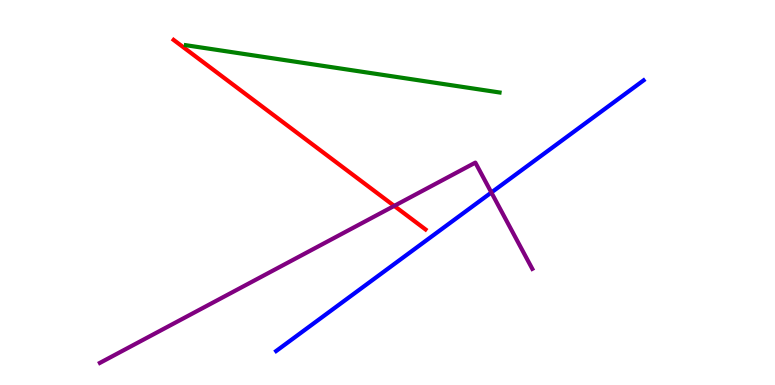[{'lines': ['blue', 'red'], 'intersections': []}, {'lines': ['green', 'red'], 'intersections': []}, {'lines': ['purple', 'red'], 'intersections': [{'x': 5.09, 'y': 4.65}]}, {'lines': ['blue', 'green'], 'intersections': []}, {'lines': ['blue', 'purple'], 'intersections': [{'x': 6.34, 'y': 5.0}]}, {'lines': ['green', 'purple'], 'intersections': []}]